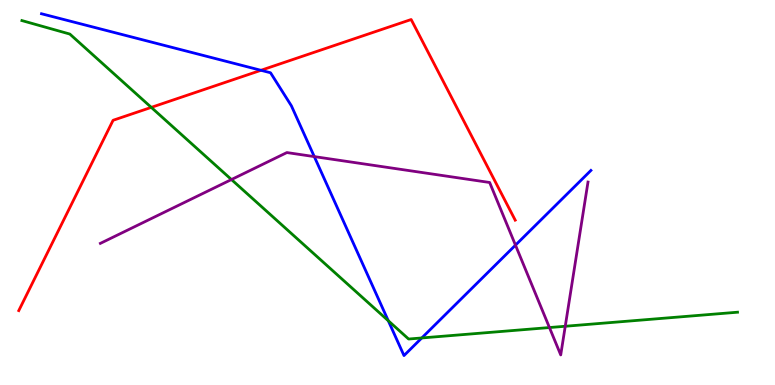[{'lines': ['blue', 'red'], 'intersections': [{'x': 3.37, 'y': 8.17}]}, {'lines': ['green', 'red'], 'intersections': [{'x': 1.95, 'y': 7.21}]}, {'lines': ['purple', 'red'], 'intersections': []}, {'lines': ['blue', 'green'], 'intersections': [{'x': 5.01, 'y': 1.67}, {'x': 5.44, 'y': 1.22}]}, {'lines': ['blue', 'purple'], 'intersections': [{'x': 4.06, 'y': 5.93}, {'x': 6.65, 'y': 3.63}]}, {'lines': ['green', 'purple'], 'intersections': [{'x': 2.99, 'y': 5.34}, {'x': 7.09, 'y': 1.49}, {'x': 7.29, 'y': 1.53}]}]